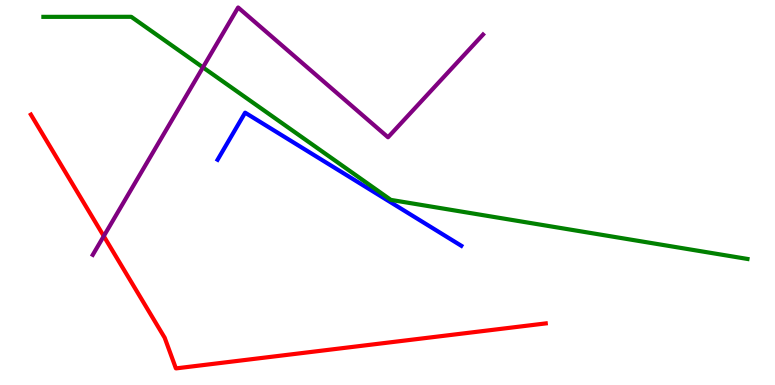[{'lines': ['blue', 'red'], 'intersections': []}, {'lines': ['green', 'red'], 'intersections': []}, {'lines': ['purple', 'red'], 'intersections': [{'x': 1.34, 'y': 3.87}]}, {'lines': ['blue', 'green'], 'intersections': []}, {'lines': ['blue', 'purple'], 'intersections': []}, {'lines': ['green', 'purple'], 'intersections': [{'x': 2.62, 'y': 8.25}]}]